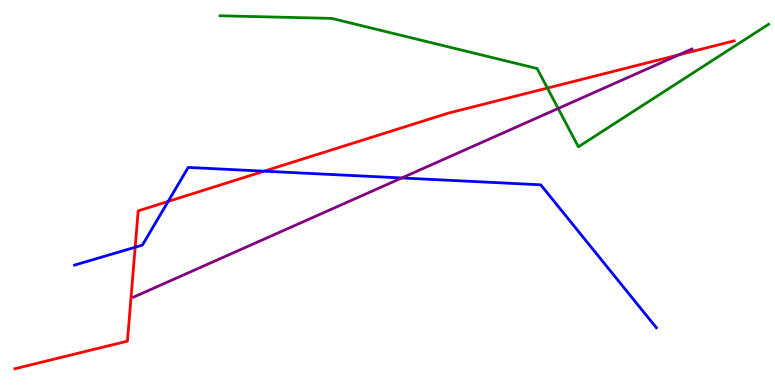[{'lines': ['blue', 'red'], 'intersections': [{'x': 1.74, 'y': 3.58}, {'x': 2.17, 'y': 4.77}, {'x': 3.41, 'y': 5.55}]}, {'lines': ['green', 'red'], 'intersections': [{'x': 7.06, 'y': 7.71}]}, {'lines': ['purple', 'red'], 'intersections': [{'x': 8.76, 'y': 8.58}]}, {'lines': ['blue', 'green'], 'intersections': []}, {'lines': ['blue', 'purple'], 'intersections': [{'x': 5.18, 'y': 5.38}]}, {'lines': ['green', 'purple'], 'intersections': [{'x': 7.2, 'y': 7.18}]}]